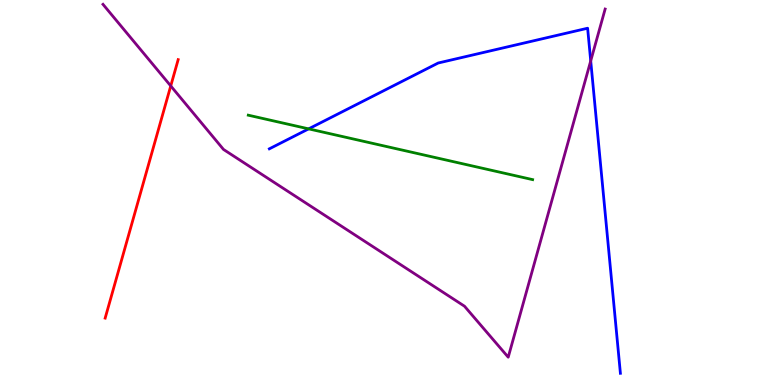[{'lines': ['blue', 'red'], 'intersections': []}, {'lines': ['green', 'red'], 'intersections': []}, {'lines': ['purple', 'red'], 'intersections': [{'x': 2.2, 'y': 7.77}]}, {'lines': ['blue', 'green'], 'intersections': [{'x': 3.98, 'y': 6.65}]}, {'lines': ['blue', 'purple'], 'intersections': [{'x': 7.62, 'y': 8.42}]}, {'lines': ['green', 'purple'], 'intersections': []}]